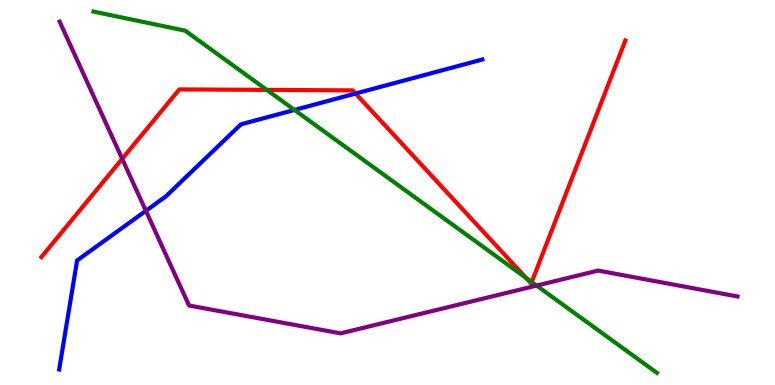[{'lines': ['blue', 'red'], 'intersections': [{'x': 4.59, 'y': 7.57}]}, {'lines': ['green', 'red'], 'intersections': [{'x': 3.44, 'y': 7.67}, {'x': 6.79, 'y': 2.78}, {'x': 6.86, 'y': 2.67}]}, {'lines': ['purple', 'red'], 'intersections': [{'x': 1.58, 'y': 5.87}]}, {'lines': ['blue', 'green'], 'intersections': [{'x': 3.8, 'y': 7.14}]}, {'lines': ['blue', 'purple'], 'intersections': [{'x': 1.88, 'y': 4.52}]}, {'lines': ['green', 'purple'], 'intersections': [{'x': 6.92, 'y': 2.58}]}]